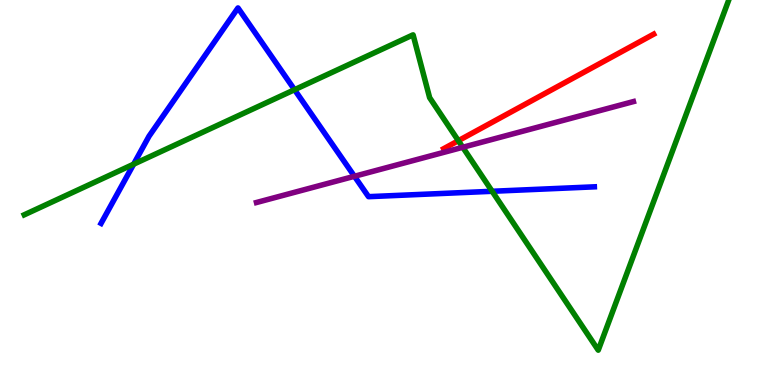[{'lines': ['blue', 'red'], 'intersections': []}, {'lines': ['green', 'red'], 'intersections': [{'x': 5.91, 'y': 6.35}]}, {'lines': ['purple', 'red'], 'intersections': []}, {'lines': ['blue', 'green'], 'intersections': [{'x': 1.72, 'y': 5.74}, {'x': 3.8, 'y': 7.67}, {'x': 6.35, 'y': 5.03}]}, {'lines': ['blue', 'purple'], 'intersections': [{'x': 4.57, 'y': 5.42}]}, {'lines': ['green', 'purple'], 'intersections': [{'x': 5.97, 'y': 6.17}]}]